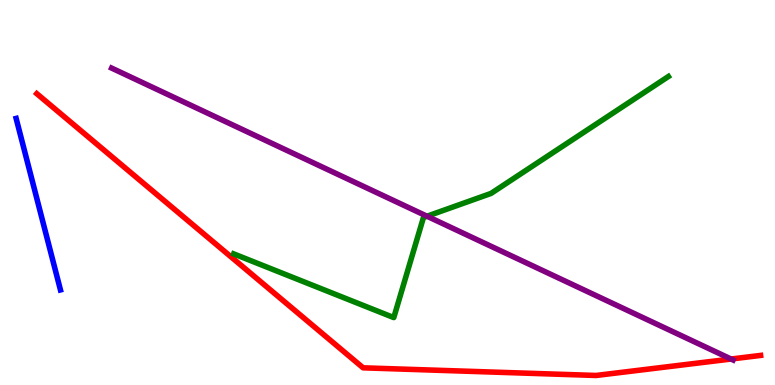[{'lines': ['blue', 'red'], 'intersections': []}, {'lines': ['green', 'red'], 'intersections': []}, {'lines': ['purple', 'red'], 'intersections': [{'x': 9.43, 'y': 0.675}]}, {'lines': ['blue', 'green'], 'intersections': []}, {'lines': ['blue', 'purple'], 'intersections': []}, {'lines': ['green', 'purple'], 'intersections': [{'x': 5.51, 'y': 4.38}]}]